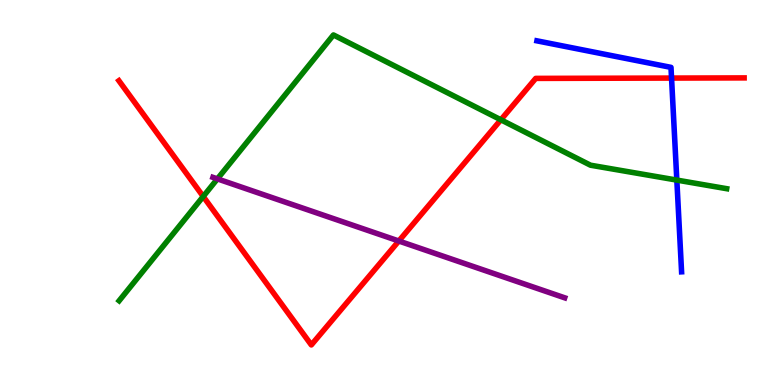[{'lines': ['blue', 'red'], 'intersections': [{'x': 8.67, 'y': 7.97}]}, {'lines': ['green', 'red'], 'intersections': [{'x': 2.62, 'y': 4.9}, {'x': 6.46, 'y': 6.89}]}, {'lines': ['purple', 'red'], 'intersections': [{'x': 5.15, 'y': 3.74}]}, {'lines': ['blue', 'green'], 'intersections': [{'x': 8.73, 'y': 5.32}]}, {'lines': ['blue', 'purple'], 'intersections': []}, {'lines': ['green', 'purple'], 'intersections': [{'x': 2.81, 'y': 5.35}]}]